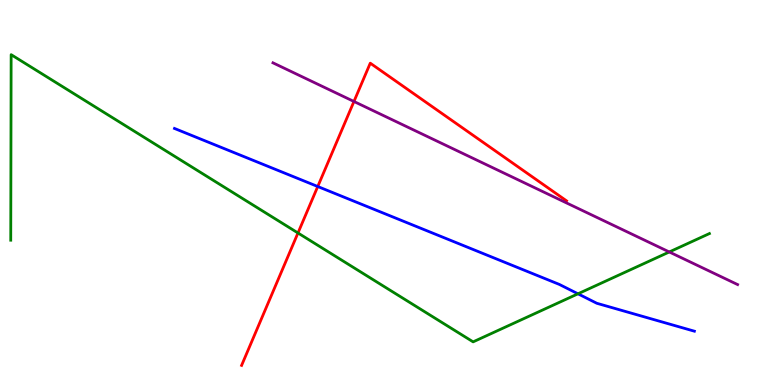[{'lines': ['blue', 'red'], 'intersections': [{'x': 4.1, 'y': 5.16}]}, {'lines': ['green', 'red'], 'intersections': [{'x': 3.84, 'y': 3.95}]}, {'lines': ['purple', 'red'], 'intersections': [{'x': 4.57, 'y': 7.36}]}, {'lines': ['blue', 'green'], 'intersections': [{'x': 7.46, 'y': 2.37}]}, {'lines': ['blue', 'purple'], 'intersections': []}, {'lines': ['green', 'purple'], 'intersections': [{'x': 8.64, 'y': 3.46}]}]